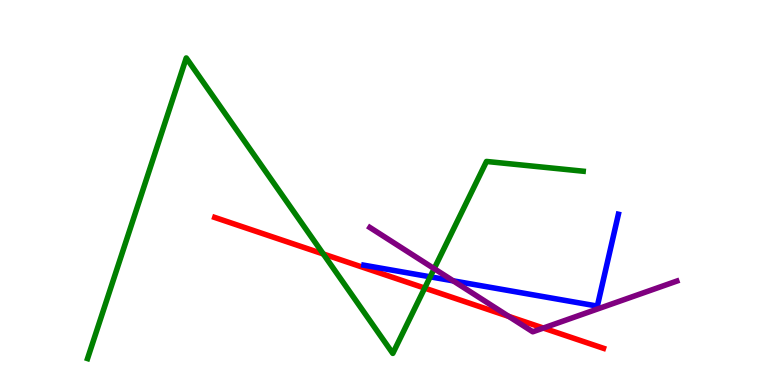[{'lines': ['blue', 'red'], 'intersections': []}, {'lines': ['green', 'red'], 'intersections': [{'x': 4.17, 'y': 3.4}, {'x': 5.48, 'y': 2.52}]}, {'lines': ['purple', 'red'], 'intersections': [{'x': 6.56, 'y': 1.78}, {'x': 7.01, 'y': 1.48}]}, {'lines': ['blue', 'green'], 'intersections': [{'x': 5.55, 'y': 2.81}]}, {'lines': ['blue', 'purple'], 'intersections': [{'x': 5.85, 'y': 2.71}]}, {'lines': ['green', 'purple'], 'intersections': [{'x': 5.6, 'y': 3.02}]}]